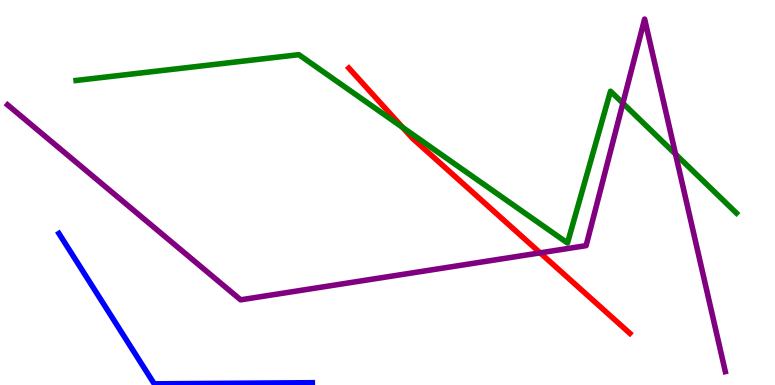[{'lines': ['blue', 'red'], 'intersections': []}, {'lines': ['green', 'red'], 'intersections': [{'x': 5.2, 'y': 6.69}]}, {'lines': ['purple', 'red'], 'intersections': [{'x': 6.97, 'y': 3.43}]}, {'lines': ['blue', 'green'], 'intersections': []}, {'lines': ['blue', 'purple'], 'intersections': []}, {'lines': ['green', 'purple'], 'intersections': [{'x': 8.04, 'y': 7.32}, {'x': 8.72, 'y': 6.0}]}]